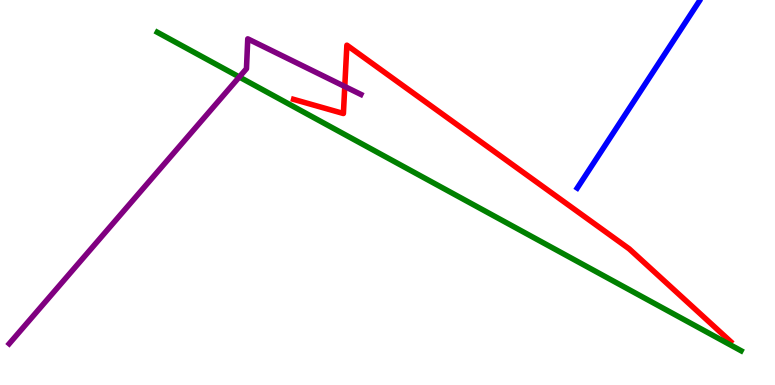[{'lines': ['blue', 'red'], 'intersections': []}, {'lines': ['green', 'red'], 'intersections': []}, {'lines': ['purple', 'red'], 'intersections': [{'x': 4.45, 'y': 7.75}]}, {'lines': ['blue', 'green'], 'intersections': []}, {'lines': ['blue', 'purple'], 'intersections': []}, {'lines': ['green', 'purple'], 'intersections': [{'x': 3.09, 'y': 8.0}]}]